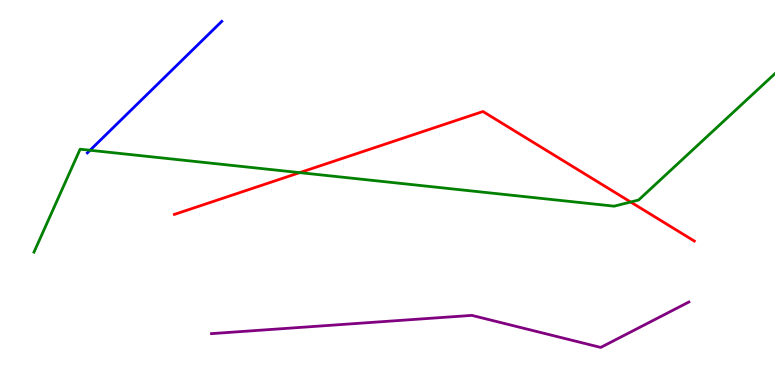[{'lines': ['blue', 'red'], 'intersections': []}, {'lines': ['green', 'red'], 'intersections': [{'x': 3.87, 'y': 5.52}, {'x': 8.14, 'y': 4.75}]}, {'lines': ['purple', 'red'], 'intersections': []}, {'lines': ['blue', 'green'], 'intersections': [{'x': 1.16, 'y': 6.1}]}, {'lines': ['blue', 'purple'], 'intersections': []}, {'lines': ['green', 'purple'], 'intersections': []}]